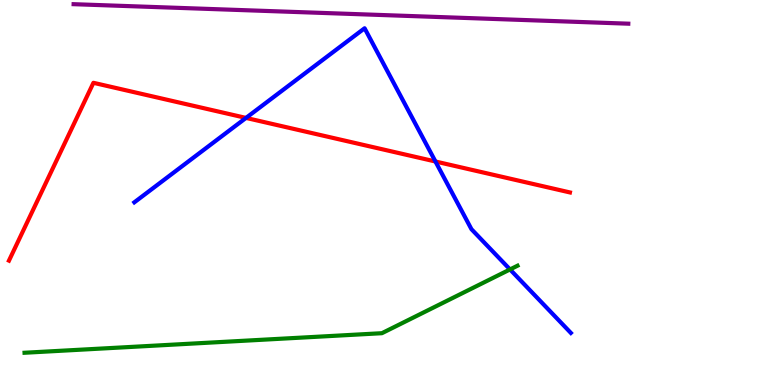[{'lines': ['blue', 'red'], 'intersections': [{'x': 3.17, 'y': 6.94}, {'x': 5.62, 'y': 5.81}]}, {'lines': ['green', 'red'], 'intersections': []}, {'lines': ['purple', 'red'], 'intersections': []}, {'lines': ['blue', 'green'], 'intersections': [{'x': 6.58, 'y': 3.0}]}, {'lines': ['blue', 'purple'], 'intersections': []}, {'lines': ['green', 'purple'], 'intersections': []}]